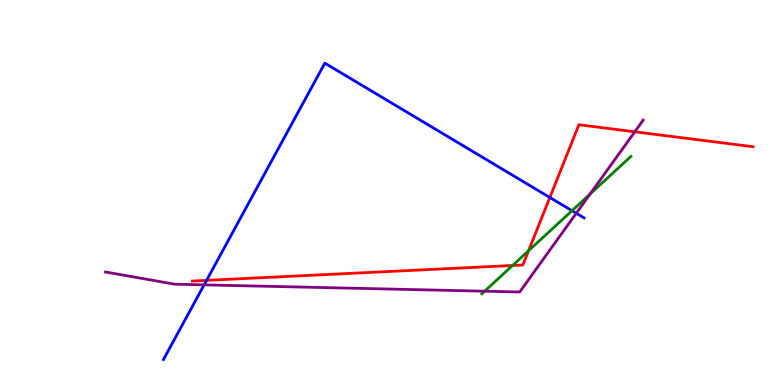[{'lines': ['blue', 'red'], 'intersections': [{'x': 2.67, 'y': 2.72}, {'x': 7.09, 'y': 4.87}]}, {'lines': ['green', 'red'], 'intersections': [{'x': 6.61, 'y': 3.1}, {'x': 6.82, 'y': 3.49}]}, {'lines': ['purple', 'red'], 'intersections': [{'x': 8.19, 'y': 6.58}]}, {'lines': ['blue', 'green'], 'intersections': [{'x': 7.38, 'y': 4.53}]}, {'lines': ['blue', 'purple'], 'intersections': [{'x': 2.63, 'y': 2.6}, {'x': 7.44, 'y': 4.46}]}, {'lines': ['green', 'purple'], 'intersections': [{'x': 6.25, 'y': 2.44}, {'x': 7.61, 'y': 4.96}]}]